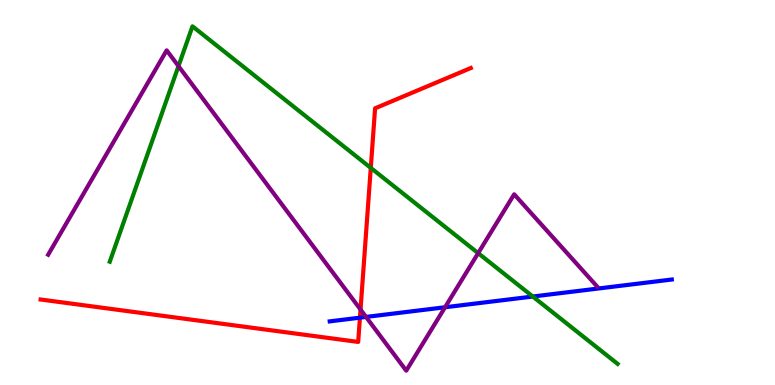[{'lines': ['blue', 'red'], 'intersections': [{'x': 4.64, 'y': 1.75}]}, {'lines': ['green', 'red'], 'intersections': [{'x': 4.78, 'y': 5.64}]}, {'lines': ['purple', 'red'], 'intersections': [{'x': 4.65, 'y': 1.96}]}, {'lines': ['blue', 'green'], 'intersections': [{'x': 6.87, 'y': 2.3}]}, {'lines': ['blue', 'purple'], 'intersections': [{'x': 4.72, 'y': 1.77}, {'x': 5.74, 'y': 2.02}]}, {'lines': ['green', 'purple'], 'intersections': [{'x': 2.3, 'y': 8.28}, {'x': 6.17, 'y': 3.42}]}]